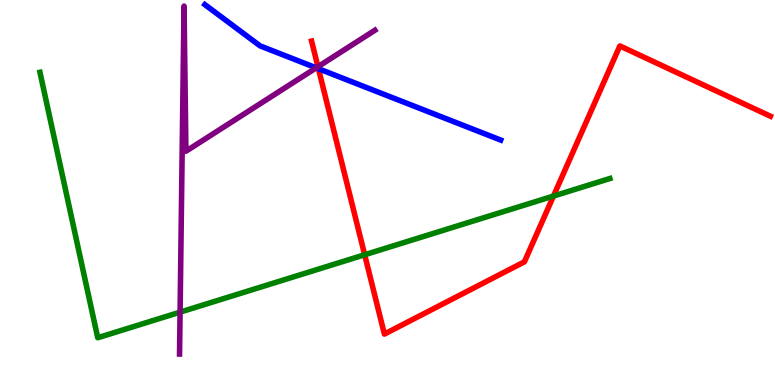[{'lines': ['blue', 'red'], 'intersections': [{'x': 4.11, 'y': 8.22}]}, {'lines': ['green', 'red'], 'intersections': [{'x': 4.71, 'y': 3.38}, {'x': 7.14, 'y': 4.91}]}, {'lines': ['purple', 'red'], 'intersections': [{'x': 4.1, 'y': 8.27}]}, {'lines': ['blue', 'green'], 'intersections': []}, {'lines': ['blue', 'purple'], 'intersections': [{'x': 4.08, 'y': 8.24}]}, {'lines': ['green', 'purple'], 'intersections': [{'x': 2.32, 'y': 1.89}]}]